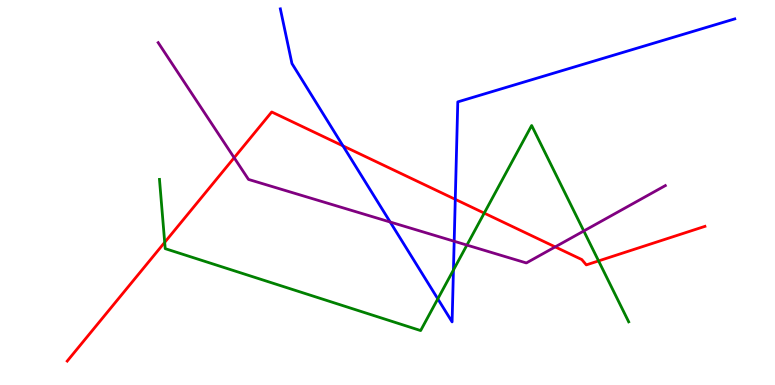[{'lines': ['blue', 'red'], 'intersections': [{'x': 4.43, 'y': 6.21}, {'x': 5.87, 'y': 4.82}]}, {'lines': ['green', 'red'], 'intersections': [{'x': 2.13, 'y': 3.71}, {'x': 6.25, 'y': 4.46}, {'x': 7.72, 'y': 3.22}]}, {'lines': ['purple', 'red'], 'intersections': [{'x': 3.02, 'y': 5.9}, {'x': 7.16, 'y': 3.59}]}, {'lines': ['blue', 'green'], 'intersections': [{'x': 5.65, 'y': 2.24}, {'x': 5.85, 'y': 2.99}]}, {'lines': ['blue', 'purple'], 'intersections': [{'x': 5.03, 'y': 4.23}, {'x': 5.86, 'y': 3.73}]}, {'lines': ['green', 'purple'], 'intersections': [{'x': 6.02, 'y': 3.63}, {'x': 7.53, 'y': 4.0}]}]